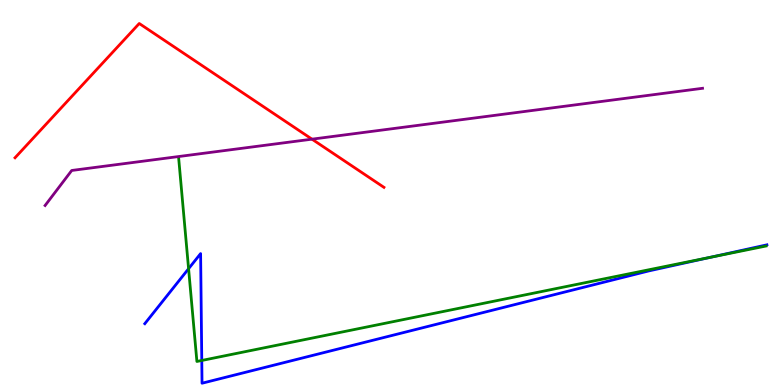[{'lines': ['blue', 'red'], 'intersections': []}, {'lines': ['green', 'red'], 'intersections': []}, {'lines': ['purple', 'red'], 'intersections': [{'x': 4.03, 'y': 6.39}]}, {'lines': ['blue', 'green'], 'intersections': [{'x': 2.43, 'y': 3.02}, {'x': 2.6, 'y': 0.637}, {'x': 9.17, 'y': 3.32}]}, {'lines': ['blue', 'purple'], 'intersections': []}, {'lines': ['green', 'purple'], 'intersections': []}]